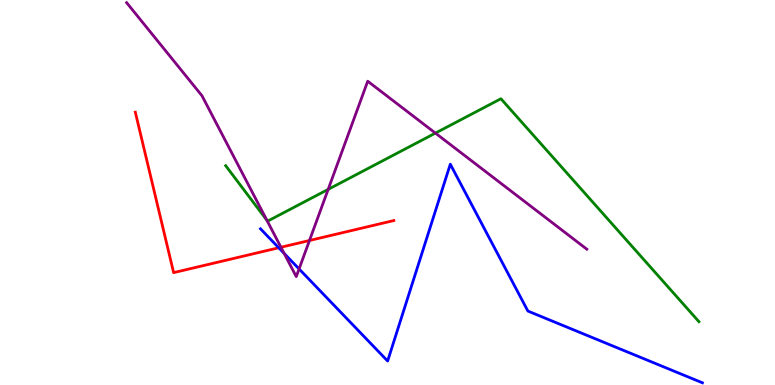[{'lines': ['blue', 'red'], 'intersections': [{'x': 3.6, 'y': 3.56}]}, {'lines': ['green', 'red'], 'intersections': []}, {'lines': ['purple', 'red'], 'intersections': [{'x': 3.63, 'y': 3.58}, {'x': 3.99, 'y': 3.75}]}, {'lines': ['blue', 'green'], 'intersections': []}, {'lines': ['blue', 'purple'], 'intersections': [{'x': 3.67, 'y': 3.42}, {'x': 3.86, 'y': 3.01}]}, {'lines': ['green', 'purple'], 'intersections': [{'x': 3.44, 'y': 4.28}, {'x': 4.23, 'y': 5.08}, {'x': 5.62, 'y': 6.54}]}]